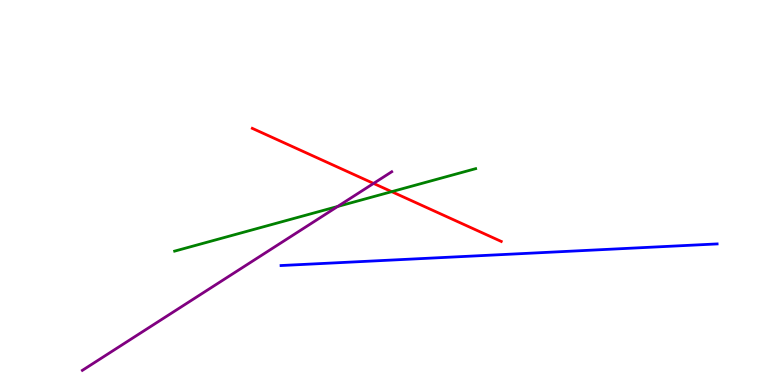[{'lines': ['blue', 'red'], 'intersections': []}, {'lines': ['green', 'red'], 'intersections': [{'x': 5.05, 'y': 5.02}]}, {'lines': ['purple', 'red'], 'intersections': [{'x': 4.82, 'y': 5.24}]}, {'lines': ['blue', 'green'], 'intersections': []}, {'lines': ['blue', 'purple'], 'intersections': []}, {'lines': ['green', 'purple'], 'intersections': [{'x': 4.36, 'y': 4.64}]}]